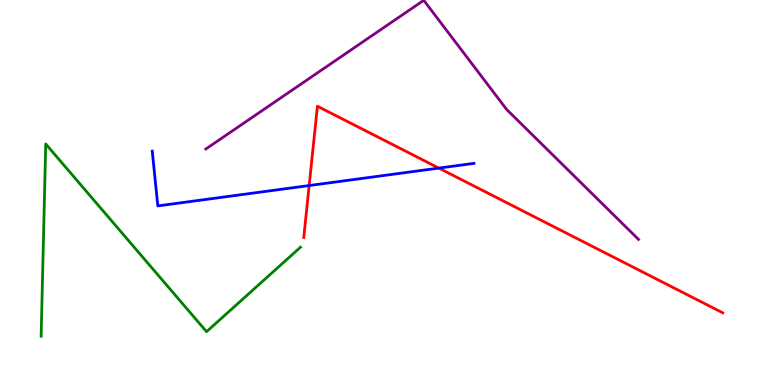[{'lines': ['blue', 'red'], 'intersections': [{'x': 3.99, 'y': 5.18}, {'x': 5.66, 'y': 5.63}]}, {'lines': ['green', 'red'], 'intersections': []}, {'lines': ['purple', 'red'], 'intersections': []}, {'lines': ['blue', 'green'], 'intersections': []}, {'lines': ['blue', 'purple'], 'intersections': []}, {'lines': ['green', 'purple'], 'intersections': []}]